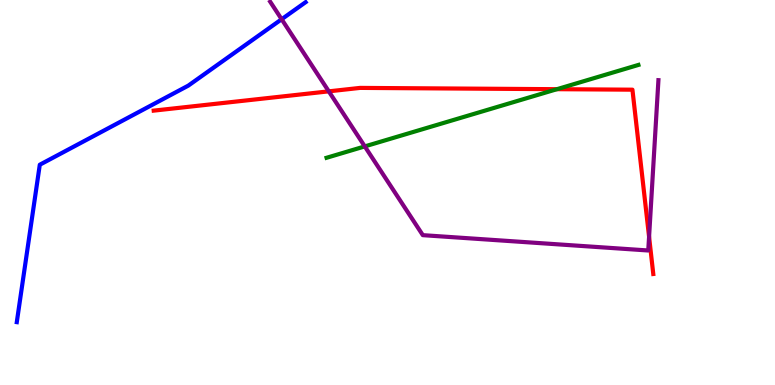[{'lines': ['blue', 'red'], 'intersections': []}, {'lines': ['green', 'red'], 'intersections': [{'x': 7.19, 'y': 7.68}]}, {'lines': ['purple', 'red'], 'intersections': [{'x': 4.24, 'y': 7.63}, {'x': 8.38, 'y': 3.85}]}, {'lines': ['blue', 'green'], 'intersections': []}, {'lines': ['blue', 'purple'], 'intersections': [{'x': 3.63, 'y': 9.5}]}, {'lines': ['green', 'purple'], 'intersections': [{'x': 4.71, 'y': 6.2}]}]